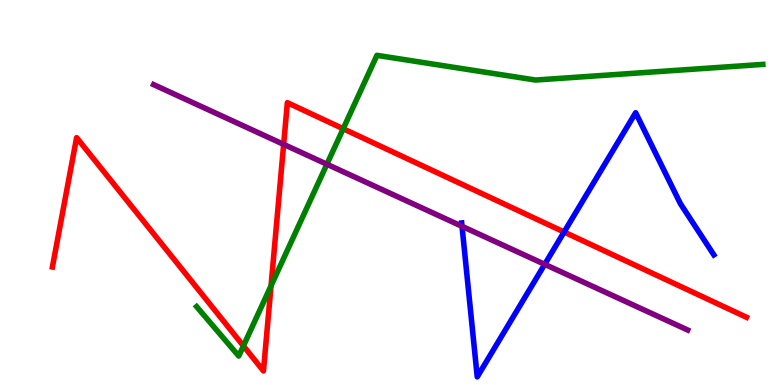[{'lines': ['blue', 'red'], 'intersections': [{'x': 7.28, 'y': 3.97}]}, {'lines': ['green', 'red'], 'intersections': [{'x': 3.14, 'y': 1.02}, {'x': 3.5, 'y': 2.58}, {'x': 4.43, 'y': 6.66}]}, {'lines': ['purple', 'red'], 'intersections': [{'x': 3.66, 'y': 6.25}]}, {'lines': ['blue', 'green'], 'intersections': []}, {'lines': ['blue', 'purple'], 'intersections': [{'x': 5.96, 'y': 4.12}, {'x': 7.03, 'y': 3.13}]}, {'lines': ['green', 'purple'], 'intersections': [{'x': 4.22, 'y': 5.73}]}]